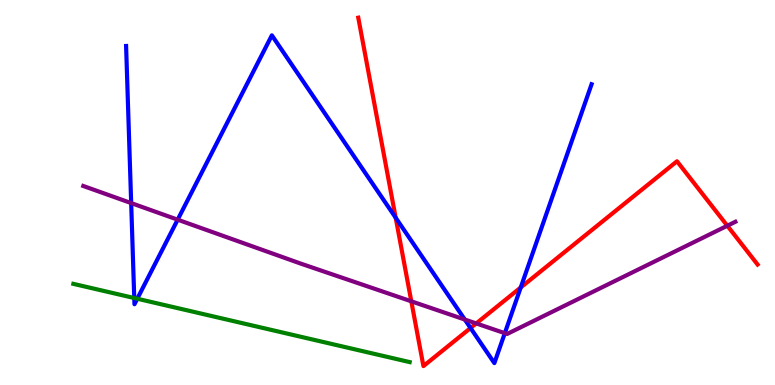[{'lines': ['blue', 'red'], 'intersections': [{'x': 5.11, 'y': 4.34}, {'x': 6.07, 'y': 1.48}, {'x': 6.72, 'y': 2.53}]}, {'lines': ['green', 'red'], 'intersections': []}, {'lines': ['purple', 'red'], 'intersections': [{'x': 5.31, 'y': 2.17}, {'x': 6.14, 'y': 1.6}, {'x': 9.38, 'y': 4.14}]}, {'lines': ['blue', 'green'], 'intersections': [{'x': 1.73, 'y': 2.26}, {'x': 1.77, 'y': 2.24}]}, {'lines': ['blue', 'purple'], 'intersections': [{'x': 1.69, 'y': 4.73}, {'x': 2.29, 'y': 4.29}, {'x': 6.0, 'y': 1.7}, {'x': 6.51, 'y': 1.35}]}, {'lines': ['green', 'purple'], 'intersections': []}]